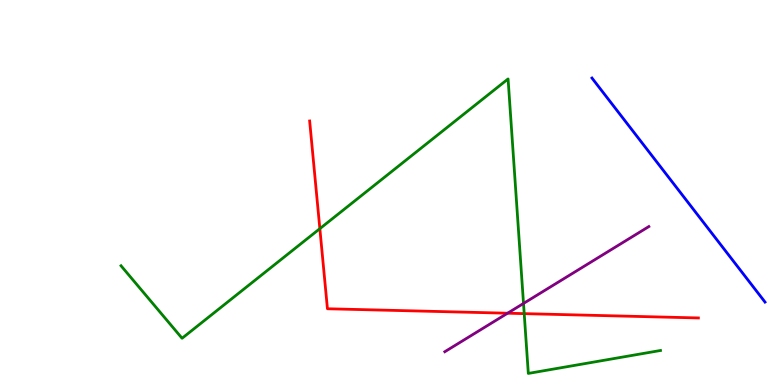[{'lines': ['blue', 'red'], 'intersections': []}, {'lines': ['green', 'red'], 'intersections': [{'x': 4.13, 'y': 4.06}, {'x': 6.76, 'y': 1.85}]}, {'lines': ['purple', 'red'], 'intersections': [{'x': 6.55, 'y': 1.86}]}, {'lines': ['blue', 'green'], 'intersections': []}, {'lines': ['blue', 'purple'], 'intersections': []}, {'lines': ['green', 'purple'], 'intersections': [{'x': 6.75, 'y': 2.12}]}]